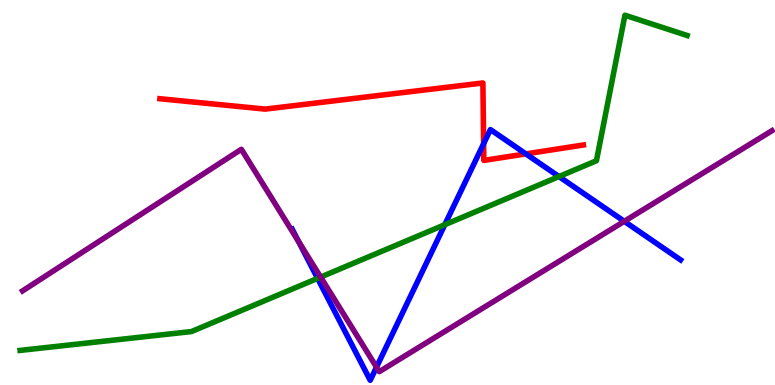[{'lines': ['blue', 'red'], 'intersections': [{'x': 6.24, 'y': 6.27}, {'x': 6.79, 'y': 6.0}]}, {'lines': ['green', 'red'], 'intersections': []}, {'lines': ['purple', 'red'], 'intersections': []}, {'lines': ['blue', 'green'], 'intersections': [{'x': 4.1, 'y': 2.77}, {'x': 5.74, 'y': 4.16}, {'x': 7.21, 'y': 5.41}]}, {'lines': ['blue', 'purple'], 'intersections': [{'x': 3.85, 'y': 3.73}, {'x': 4.86, 'y': 0.464}, {'x': 8.06, 'y': 4.25}]}, {'lines': ['green', 'purple'], 'intersections': [{'x': 4.14, 'y': 2.8}]}]